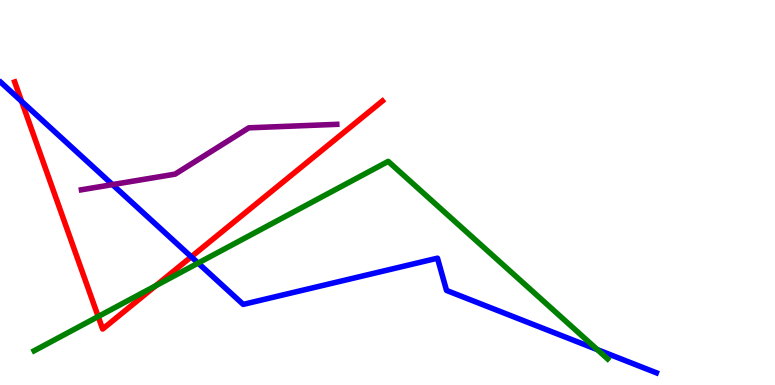[{'lines': ['blue', 'red'], 'intersections': [{'x': 0.279, 'y': 7.37}, {'x': 2.47, 'y': 3.33}]}, {'lines': ['green', 'red'], 'intersections': [{'x': 1.27, 'y': 1.78}, {'x': 2.01, 'y': 2.58}]}, {'lines': ['purple', 'red'], 'intersections': []}, {'lines': ['blue', 'green'], 'intersections': [{'x': 2.56, 'y': 3.17}, {'x': 7.71, 'y': 0.919}]}, {'lines': ['blue', 'purple'], 'intersections': [{'x': 1.45, 'y': 5.21}]}, {'lines': ['green', 'purple'], 'intersections': []}]